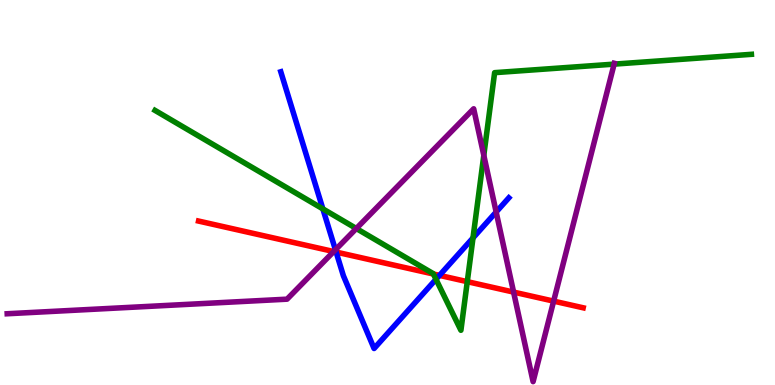[{'lines': ['blue', 'red'], 'intersections': [{'x': 4.34, 'y': 3.45}, {'x': 5.67, 'y': 2.85}]}, {'lines': ['green', 'red'], 'intersections': [{'x': 5.59, 'y': 2.88}, {'x': 6.03, 'y': 2.68}]}, {'lines': ['purple', 'red'], 'intersections': [{'x': 4.31, 'y': 3.47}, {'x': 6.63, 'y': 2.41}, {'x': 7.14, 'y': 2.18}]}, {'lines': ['blue', 'green'], 'intersections': [{'x': 4.17, 'y': 4.57}, {'x': 5.63, 'y': 2.75}, {'x': 6.1, 'y': 3.82}]}, {'lines': ['blue', 'purple'], 'intersections': [{'x': 4.33, 'y': 3.51}, {'x': 6.4, 'y': 4.49}]}, {'lines': ['green', 'purple'], 'intersections': [{'x': 4.6, 'y': 4.06}, {'x': 6.24, 'y': 5.97}, {'x': 7.92, 'y': 8.33}]}]